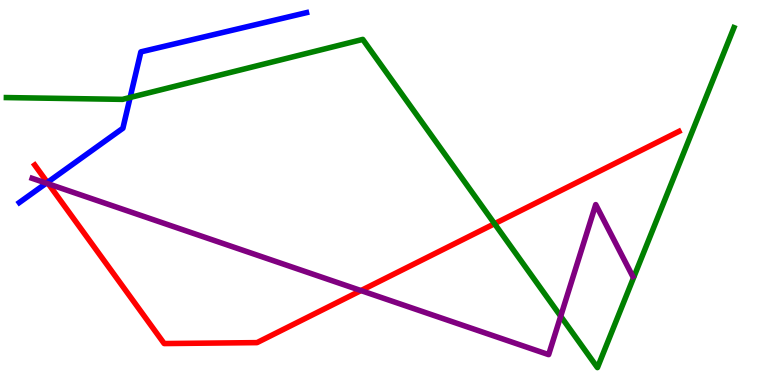[{'lines': ['blue', 'red'], 'intersections': [{'x': 0.611, 'y': 5.26}]}, {'lines': ['green', 'red'], 'intersections': [{'x': 6.38, 'y': 4.19}]}, {'lines': ['purple', 'red'], 'intersections': [{'x': 0.625, 'y': 5.22}, {'x': 4.66, 'y': 2.45}]}, {'lines': ['blue', 'green'], 'intersections': [{'x': 1.68, 'y': 7.47}]}, {'lines': ['blue', 'purple'], 'intersections': [{'x': 0.598, 'y': 5.24}]}, {'lines': ['green', 'purple'], 'intersections': [{'x': 7.23, 'y': 1.79}]}]